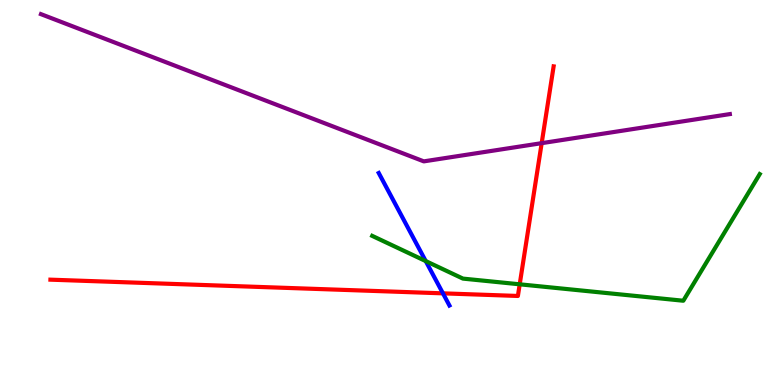[{'lines': ['blue', 'red'], 'intersections': [{'x': 5.72, 'y': 2.38}]}, {'lines': ['green', 'red'], 'intersections': [{'x': 6.71, 'y': 2.62}]}, {'lines': ['purple', 'red'], 'intersections': [{'x': 6.99, 'y': 6.28}]}, {'lines': ['blue', 'green'], 'intersections': [{'x': 5.49, 'y': 3.22}]}, {'lines': ['blue', 'purple'], 'intersections': []}, {'lines': ['green', 'purple'], 'intersections': []}]